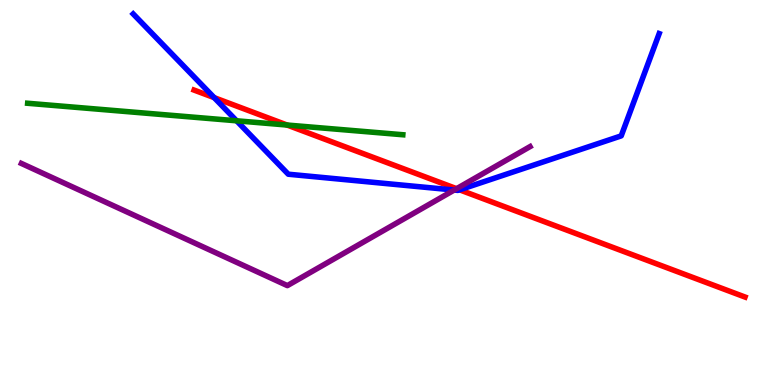[{'lines': ['blue', 'red'], 'intersections': [{'x': 2.76, 'y': 7.46}, {'x': 5.93, 'y': 5.07}]}, {'lines': ['green', 'red'], 'intersections': [{'x': 3.7, 'y': 6.75}]}, {'lines': ['purple', 'red'], 'intersections': [{'x': 5.89, 'y': 5.1}]}, {'lines': ['blue', 'green'], 'intersections': [{'x': 3.05, 'y': 6.86}]}, {'lines': ['blue', 'purple'], 'intersections': [{'x': 5.86, 'y': 5.06}]}, {'lines': ['green', 'purple'], 'intersections': []}]